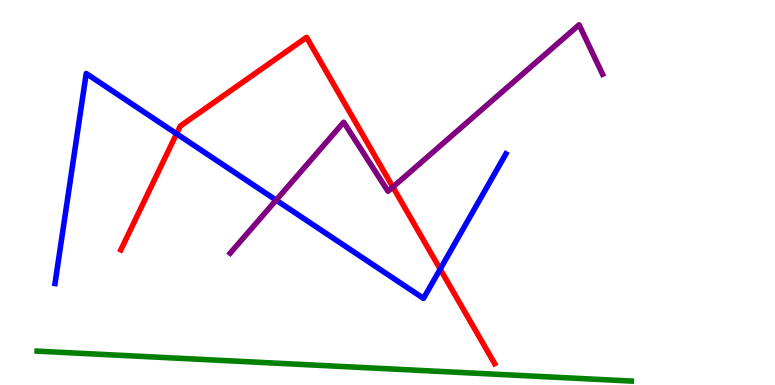[{'lines': ['blue', 'red'], 'intersections': [{'x': 2.28, 'y': 6.53}, {'x': 5.68, 'y': 3.01}]}, {'lines': ['green', 'red'], 'intersections': []}, {'lines': ['purple', 'red'], 'intersections': [{'x': 5.07, 'y': 5.14}]}, {'lines': ['blue', 'green'], 'intersections': []}, {'lines': ['blue', 'purple'], 'intersections': [{'x': 3.56, 'y': 4.8}]}, {'lines': ['green', 'purple'], 'intersections': []}]